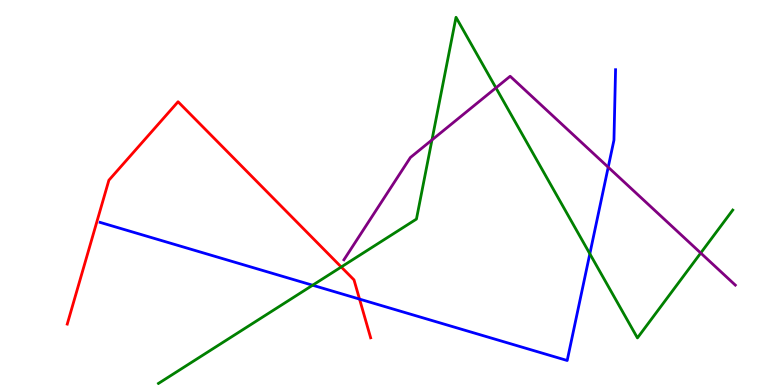[{'lines': ['blue', 'red'], 'intersections': [{'x': 4.64, 'y': 2.23}]}, {'lines': ['green', 'red'], 'intersections': [{'x': 4.4, 'y': 3.07}]}, {'lines': ['purple', 'red'], 'intersections': []}, {'lines': ['blue', 'green'], 'intersections': [{'x': 4.03, 'y': 2.59}, {'x': 7.61, 'y': 3.41}]}, {'lines': ['blue', 'purple'], 'intersections': [{'x': 7.85, 'y': 5.66}]}, {'lines': ['green', 'purple'], 'intersections': [{'x': 5.57, 'y': 6.37}, {'x': 6.4, 'y': 7.72}, {'x': 9.04, 'y': 3.43}]}]